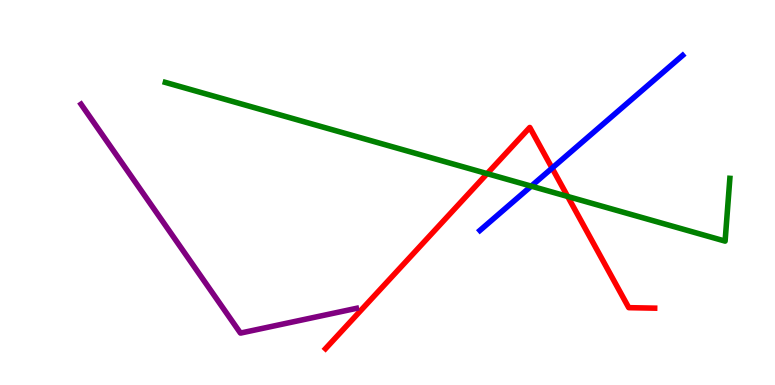[{'lines': ['blue', 'red'], 'intersections': [{'x': 7.12, 'y': 5.63}]}, {'lines': ['green', 'red'], 'intersections': [{'x': 6.29, 'y': 5.49}, {'x': 7.32, 'y': 4.9}]}, {'lines': ['purple', 'red'], 'intersections': []}, {'lines': ['blue', 'green'], 'intersections': [{'x': 6.85, 'y': 5.17}]}, {'lines': ['blue', 'purple'], 'intersections': []}, {'lines': ['green', 'purple'], 'intersections': []}]